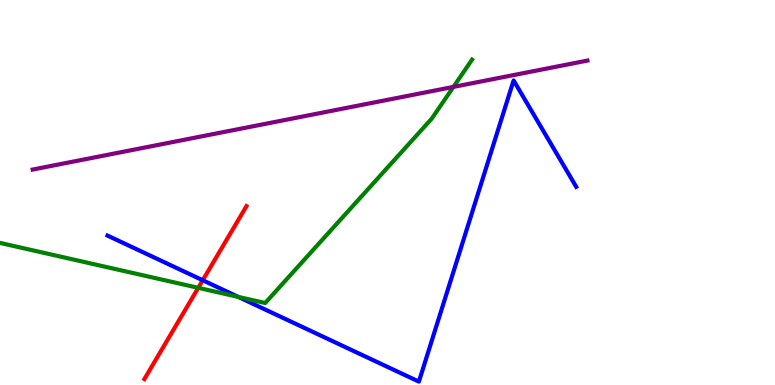[{'lines': ['blue', 'red'], 'intersections': [{'x': 2.62, 'y': 2.72}]}, {'lines': ['green', 'red'], 'intersections': [{'x': 2.56, 'y': 2.52}]}, {'lines': ['purple', 'red'], 'intersections': []}, {'lines': ['blue', 'green'], 'intersections': [{'x': 3.07, 'y': 2.29}]}, {'lines': ['blue', 'purple'], 'intersections': []}, {'lines': ['green', 'purple'], 'intersections': [{'x': 5.85, 'y': 7.74}]}]